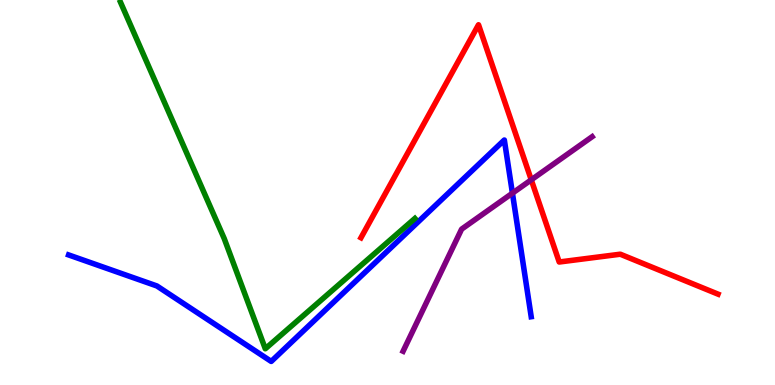[{'lines': ['blue', 'red'], 'intersections': []}, {'lines': ['green', 'red'], 'intersections': []}, {'lines': ['purple', 'red'], 'intersections': [{'x': 6.86, 'y': 5.33}]}, {'lines': ['blue', 'green'], 'intersections': []}, {'lines': ['blue', 'purple'], 'intersections': [{'x': 6.61, 'y': 4.98}]}, {'lines': ['green', 'purple'], 'intersections': []}]